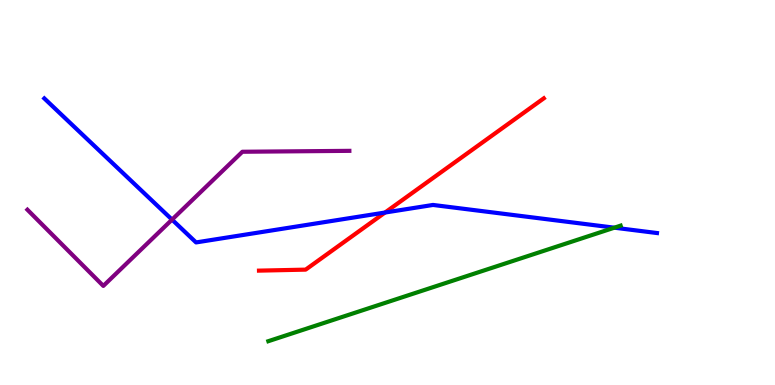[{'lines': ['blue', 'red'], 'intersections': [{'x': 4.97, 'y': 4.48}]}, {'lines': ['green', 'red'], 'intersections': []}, {'lines': ['purple', 'red'], 'intersections': []}, {'lines': ['blue', 'green'], 'intersections': [{'x': 7.93, 'y': 4.09}]}, {'lines': ['blue', 'purple'], 'intersections': [{'x': 2.22, 'y': 4.3}]}, {'lines': ['green', 'purple'], 'intersections': []}]